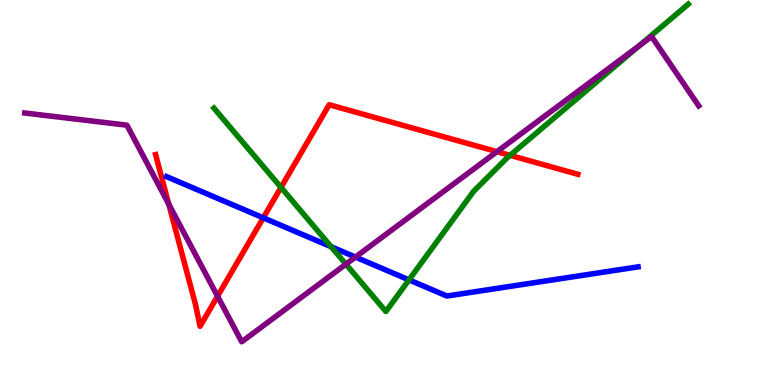[{'lines': ['blue', 'red'], 'intersections': [{'x': 3.4, 'y': 4.34}]}, {'lines': ['green', 'red'], 'intersections': [{'x': 3.63, 'y': 5.13}, {'x': 6.58, 'y': 5.97}]}, {'lines': ['purple', 'red'], 'intersections': [{'x': 2.18, 'y': 4.7}, {'x': 2.81, 'y': 2.31}, {'x': 6.41, 'y': 6.06}]}, {'lines': ['blue', 'green'], 'intersections': [{'x': 4.27, 'y': 3.59}, {'x': 5.28, 'y': 2.73}]}, {'lines': ['blue', 'purple'], 'intersections': [{'x': 4.59, 'y': 3.32}]}, {'lines': ['green', 'purple'], 'intersections': [{'x': 4.46, 'y': 3.14}, {'x': 8.25, 'y': 8.82}]}]